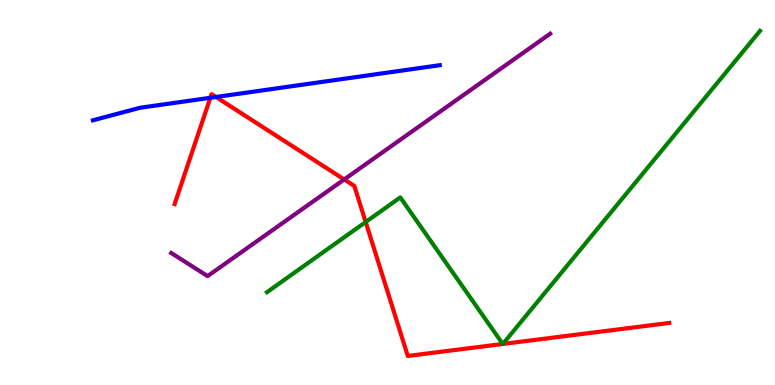[{'lines': ['blue', 'red'], 'intersections': [{'x': 2.71, 'y': 7.46}, {'x': 2.79, 'y': 7.48}]}, {'lines': ['green', 'red'], 'intersections': [{'x': 4.72, 'y': 4.23}, {'x': 6.49, 'y': 1.07}, {'x': 6.49, 'y': 1.07}]}, {'lines': ['purple', 'red'], 'intersections': [{'x': 4.44, 'y': 5.34}]}, {'lines': ['blue', 'green'], 'intersections': []}, {'lines': ['blue', 'purple'], 'intersections': []}, {'lines': ['green', 'purple'], 'intersections': []}]